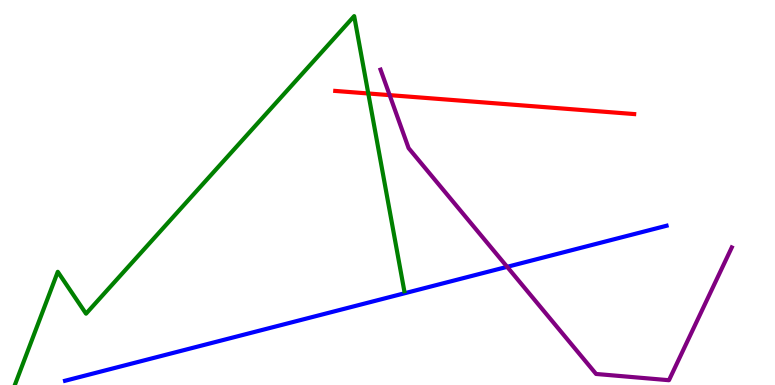[{'lines': ['blue', 'red'], 'intersections': []}, {'lines': ['green', 'red'], 'intersections': [{'x': 4.75, 'y': 7.57}]}, {'lines': ['purple', 'red'], 'intersections': [{'x': 5.03, 'y': 7.53}]}, {'lines': ['blue', 'green'], 'intersections': []}, {'lines': ['blue', 'purple'], 'intersections': [{'x': 6.54, 'y': 3.07}]}, {'lines': ['green', 'purple'], 'intersections': []}]